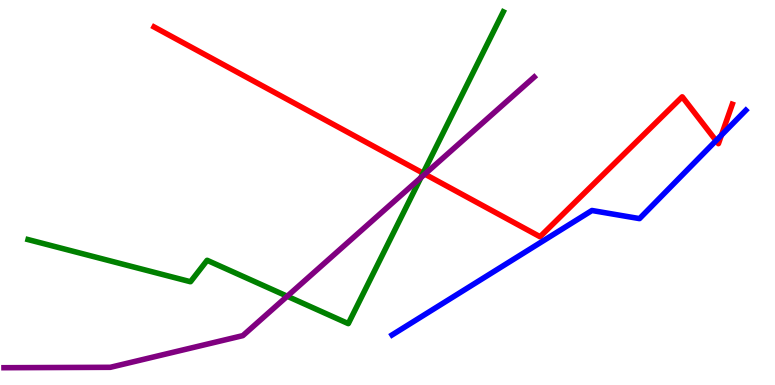[{'lines': ['blue', 'red'], 'intersections': [{'x': 9.24, 'y': 6.35}, {'x': 9.31, 'y': 6.49}]}, {'lines': ['green', 'red'], 'intersections': [{'x': 5.46, 'y': 5.5}]}, {'lines': ['purple', 'red'], 'intersections': [{'x': 5.48, 'y': 5.48}]}, {'lines': ['blue', 'green'], 'intersections': []}, {'lines': ['blue', 'purple'], 'intersections': []}, {'lines': ['green', 'purple'], 'intersections': [{'x': 3.71, 'y': 2.31}, {'x': 5.43, 'y': 5.39}]}]